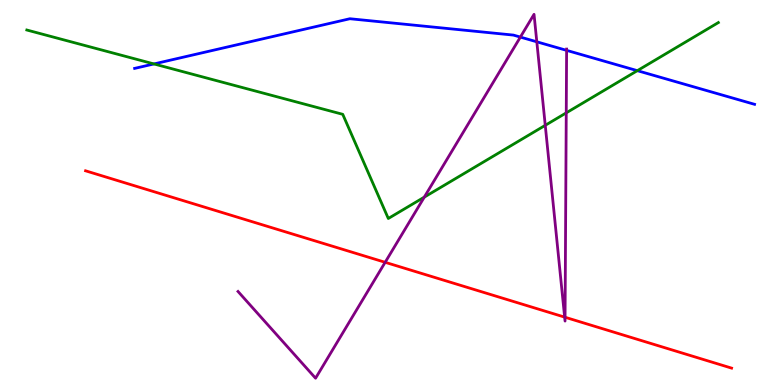[{'lines': ['blue', 'red'], 'intersections': []}, {'lines': ['green', 'red'], 'intersections': []}, {'lines': ['purple', 'red'], 'intersections': [{'x': 4.97, 'y': 3.19}, {'x': 7.29, 'y': 1.76}, {'x': 7.29, 'y': 1.76}]}, {'lines': ['blue', 'green'], 'intersections': [{'x': 1.99, 'y': 8.34}, {'x': 8.22, 'y': 8.16}]}, {'lines': ['blue', 'purple'], 'intersections': [{'x': 6.71, 'y': 9.04}, {'x': 6.93, 'y': 8.91}, {'x': 7.31, 'y': 8.69}]}, {'lines': ['green', 'purple'], 'intersections': [{'x': 5.47, 'y': 4.88}, {'x': 7.04, 'y': 6.74}, {'x': 7.31, 'y': 7.07}]}]